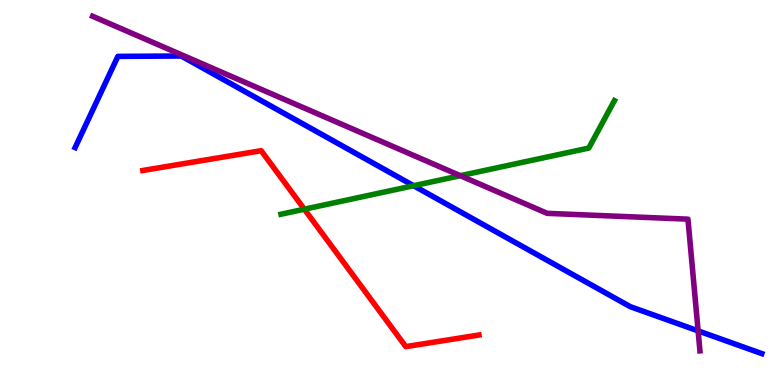[{'lines': ['blue', 'red'], 'intersections': []}, {'lines': ['green', 'red'], 'intersections': [{'x': 3.93, 'y': 4.57}]}, {'lines': ['purple', 'red'], 'intersections': []}, {'lines': ['blue', 'green'], 'intersections': [{'x': 5.34, 'y': 5.18}]}, {'lines': ['blue', 'purple'], 'intersections': [{'x': 9.01, 'y': 1.41}]}, {'lines': ['green', 'purple'], 'intersections': [{'x': 5.94, 'y': 5.44}]}]